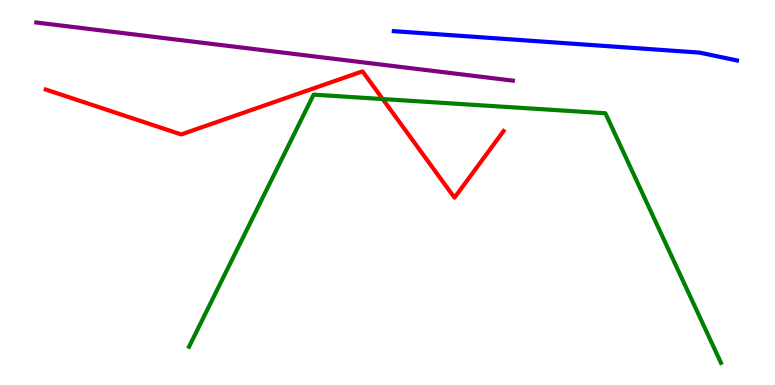[{'lines': ['blue', 'red'], 'intersections': []}, {'lines': ['green', 'red'], 'intersections': [{'x': 4.94, 'y': 7.43}]}, {'lines': ['purple', 'red'], 'intersections': []}, {'lines': ['blue', 'green'], 'intersections': []}, {'lines': ['blue', 'purple'], 'intersections': []}, {'lines': ['green', 'purple'], 'intersections': []}]